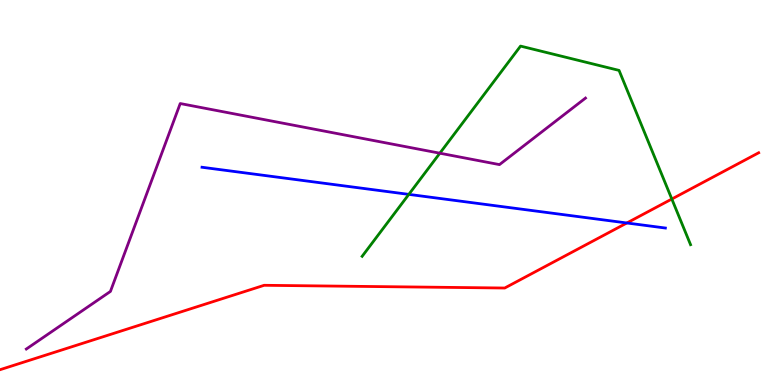[{'lines': ['blue', 'red'], 'intersections': [{'x': 8.09, 'y': 4.21}]}, {'lines': ['green', 'red'], 'intersections': [{'x': 8.67, 'y': 4.83}]}, {'lines': ['purple', 'red'], 'intersections': []}, {'lines': ['blue', 'green'], 'intersections': [{'x': 5.27, 'y': 4.95}]}, {'lines': ['blue', 'purple'], 'intersections': []}, {'lines': ['green', 'purple'], 'intersections': [{'x': 5.68, 'y': 6.02}]}]